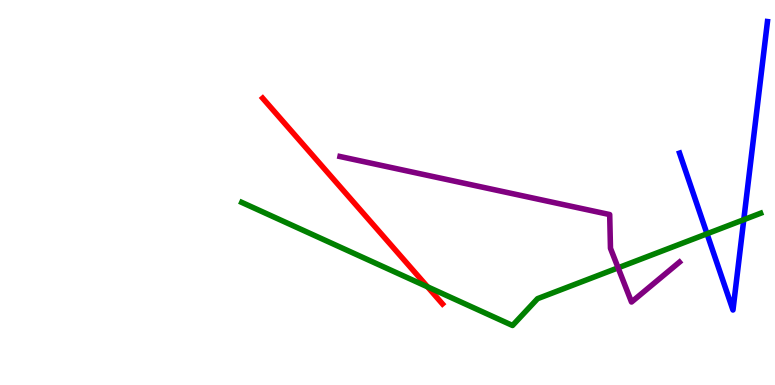[{'lines': ['blue', 'red'], 'intersections': []}, {'lines': ['green', 'red'], 'intersections': [{'x': 5.52, 'y': 2.55}]}, {'lines': ['purple', 'red'], 'intersections': []}, {'lines': ['blue', 'green'], 'intersections': [{'x': 9.12, 'y': 3.93}, {'x': 9.6, 'y': 4.29}]}, {'lines': ['blue', 'purple'], 'intersections': []}, {'lines': ['green', 'purple'], 'intersections': [{'x': 7.98, 'y': 3.04}]}]